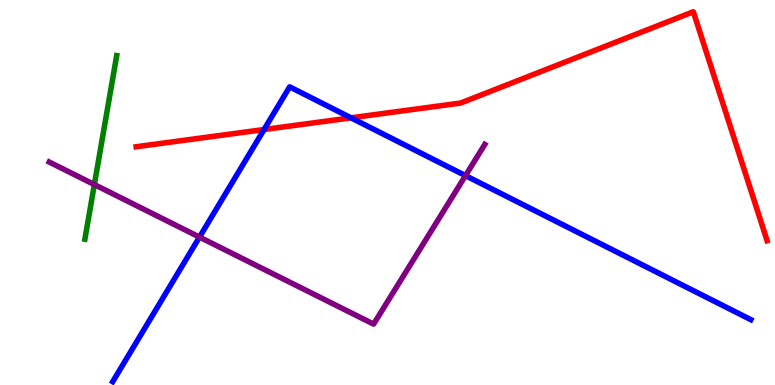[{'lines': ['blue', 'red'], 'intersections': [{'x': 3.41, 'y': 6.64}, {'x': 4.53, 'y': 6.94}]}, {'lines': ['green', 'red'], 'intersections': []}, {'lines': ['purple', 'red'], 'intersections': []}, {'lines': ['blue', 'green'], 'intersections': []}, {'lines': ['blue', 'purple'], 'intersections': [{'x': 2.57, 'y': 3.84}, {'x': 6.01, 'y': 5.44}]}, {'lines': ['green', 'purple'], 'intersections': [{'x': 1.22, 'y': 5.21}]}]